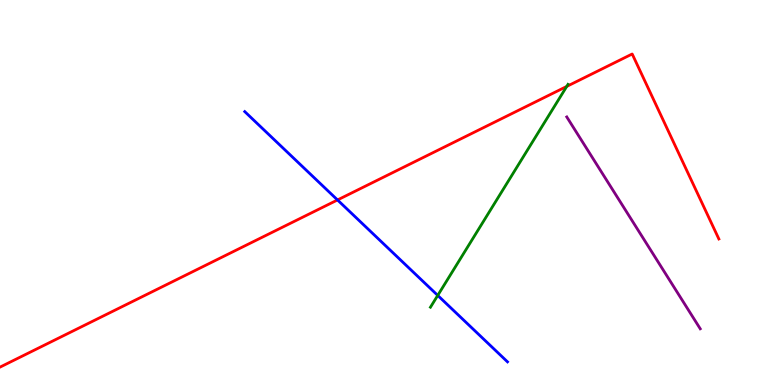[{'lines': ['blue', 'red'], 'intersections': [{'x': 4.35, 'y': 4.81}]}, {'lines': ['green', 'red'], 'intersections': [{'x': 7.31, 'y': 7.76}]}, {'lines': ['purple', 'red'], 'intersections': []}, {'lines': ['blue', 'green'], 'intersections': [{'x': 5.65, 'y': 2.33}]}, {'lines': ['blue', 'purple'], 'intersections': []}, {'lines': ['green', 'purple'], 'intersections': []}]